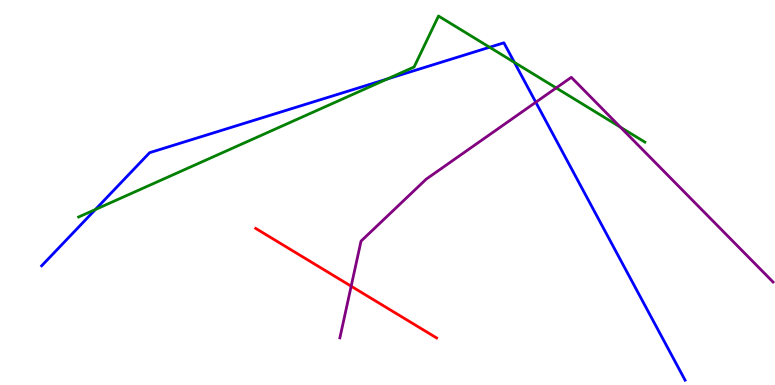[{'lines': ['blue', 'red'], 'intersections': []}, {'lines': ['green', 'red'], 'intersections': []}, {'lines': ['purple', 'red'], 'intersections': [{'x': 4.53, 'y': 2.57}]}, {'lines': ['blue', 'green'], 'intersections': [{'x': 1.23, 'y': 4.56}, {'x': 5.0, 'y': 7.95}, {'x': 6.32, 'y': 8.77}, {'x': 6.64, 'y': 8.38}]}, {'lines': ['blue', 'purple'], 'intersections': [{'x': 6.91, 'y': 7.34}]}, {'lines': ['green', 'purple'], 'intersections': [{'x': 7.18, 'y': 7.72}, {'x': 8.01, 'y': 6.7}]}]